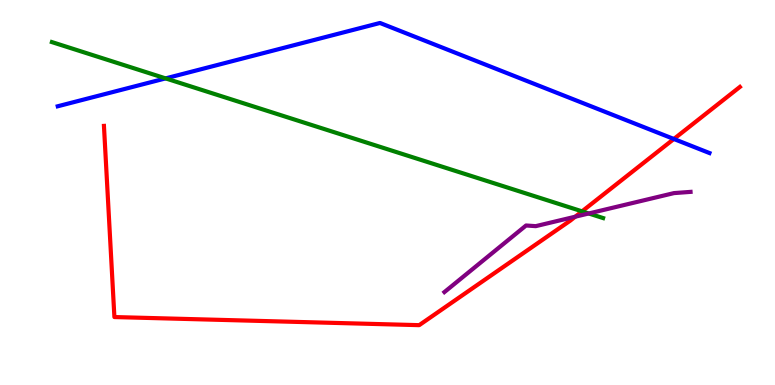[{'lines': ['blue', 'red'], 'intersections': [{'x': 8.69, 'y': 6.39}]}, {'lines': ['green', 'red'], 'intersections': [{'x': 7.51, 'y': 4.51}]}, {'lines': ['purple', 'red'], 'intersections': [{'x': 7.42, 'y': 4.37}]}, {'lines': ['blue', 'green'], 'intersections': [{'x': 2.14, 'y': 7.96}]}, {'lines': ['blue', 'purple'], 'intersections': []}, {'lines': ['green', 'purple'], 'intersections': [{'x': 7.6, 'y': 4.46}]}]